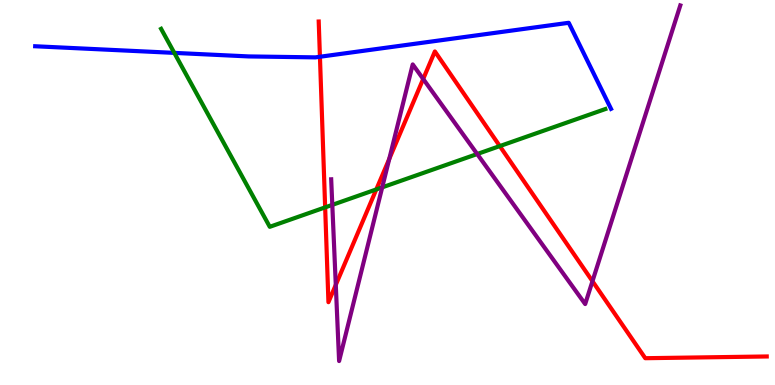[{'lines': ['blue', 'red'], 'intersections': [{'x': 4.13, 'y': 8.53}]}, {'lines': ['green', 'red'], 'intersections': [{'x': 4.2, 'y': 4.61}, {'x': 4.86, 'y': 5.08}, {'x': 6.45, 'y': 6.21}]}, {'lines': ['purple', 'red'], 'intersections': [{'x': 4.33, 'y': 2.6}, {'x': 5.02, 'y': 5.87}, {'x': 5.46, 'y': 7.95}, {'x': 7.64, 'y': 2.7}]}, {'lines': ['blue', 'green'], 'intersections': [{'x': 2.25, 'y': 8.63}]}, {'lines': ['blue', 'purple'], 'intersections': []}, {'lines': ['green', 'purple'], 'intersections': [{'x': 4.29, 'y': 4.68}, {'x': 4.93, 'y': 5.13}, {'x': 6.16, 'y': 6.0}]}]